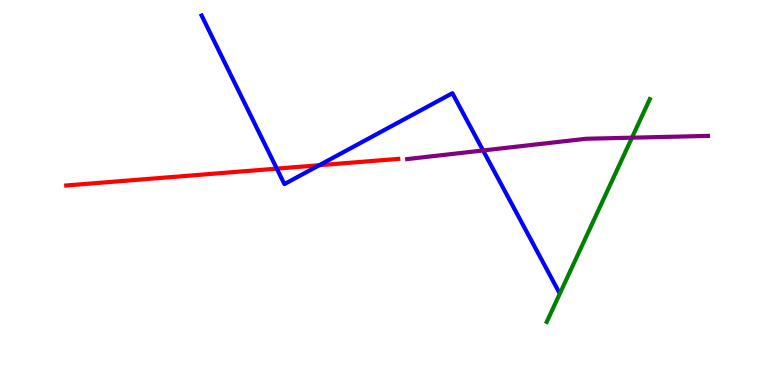[{'lines': ['blue', 'red'], 'intersections': [{'x': 3.57, 'y': 5.62}, {'x': 4.12, 'y': 5.71}]}, {'lines': ['green', 'red'], 'intersections': []}, {'lines': ['purple', 'red'], 'intersections': []}, {'lines': ['blue', 'green'], 'intersections': []}, {'lines': ['blue', 'purple'], 'intersections': [{'x': 6.23, 'y': 6.09}]}, {'lines': ['green', 'purple'], 'intersections': [{'x': 8.15, 'y': 6.42}]}]